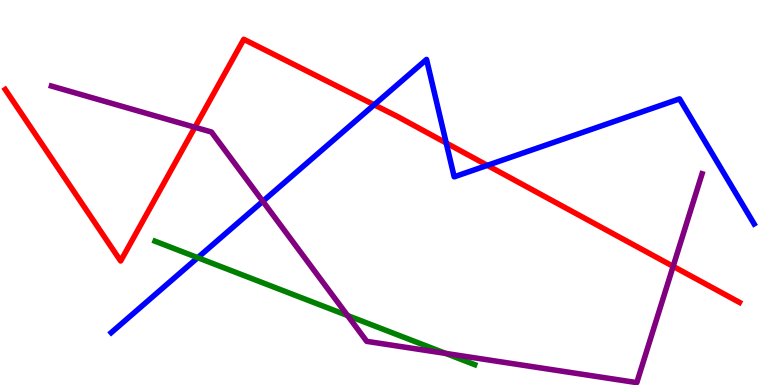[{'lines': ['blue', 'red'], 'intersections': [{'x': 4.83, 'y': 7.28}, {'x': 5.76, 'y': 6.29}, {'x': 6.29, 'y': 5.71}]}, {'lines': ['green', 'red'], 'intersections': []}, {'lines': ['purple', 'red'], 'intersections': [{'x': 2.52, 'y': 6.69}, {'x': 8.69, 'y': 3.08}]}, {'lines': ['blue', 'green'], 'intersections': [{'x': 2.55, 'y': 3.31}]}, {'lines': ['blue', 'purple'], 'intersections': [{'x': 3.39, 'y': 4.77}]}, {'lines': ['green', 'purple'], 'intersections': [{'x': 4.48, 'y': 1.8}, {'x': 5.75, 'y': 0.821}]}]